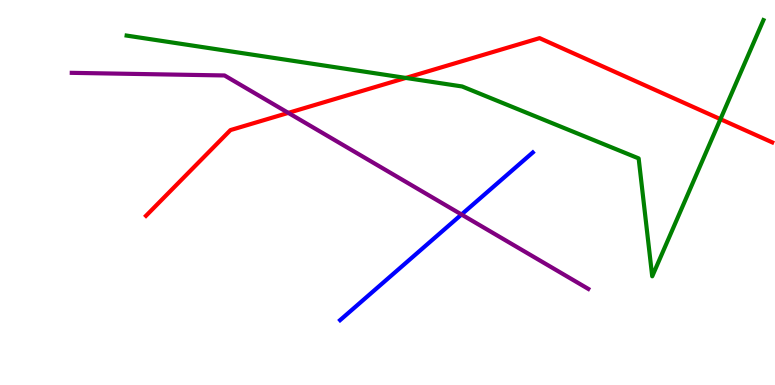[{'lines': ['blue', 'red'], 'intersections': []}, {'lines': ['green', 'red'], 'intersections': [{'x': 5.24, 'y': 7.98}, {'x': 9.3, 'y': 6.91}]}, {'lines': ['purple', 'red'], 'intersections': [{'x': 3.72, 'y': 7.07}]}, {'lines': ['blue', 'green'], 'intersections': []}, {'lines': ['blue', 'purple'], 'intersections': [{'x': 5.95, 'y': 4.43}]}, {'lines': ['green', 'purple'], 'intersections': []}]